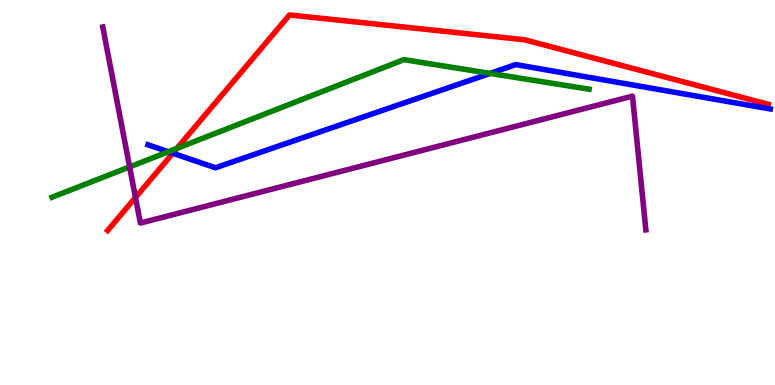[{'lines': ['blue', 'red'], 'intersections': [{'x': 2.23, 'y': 6.02}]}, {'lines': ['green', 'red'], 'intersections': [{'x': 2.28, 'y': 6.15}]}, {'lines': ['purple', 'red'], 'intersections': [{'x': 1.75, 'y': 4.87}]}, {'lines': ['blue', 'green'], 'intersections': [{'x': 2.17, 'y': 6.06}, {'x': 6.32, 'y': 8.09}]}, {'lines': ['blue', 'purple'], 'intersections': []}, {'lines': ['green', 'purple'], 'intersections': [{'x': 1.67, 'y': 5.66}]}]